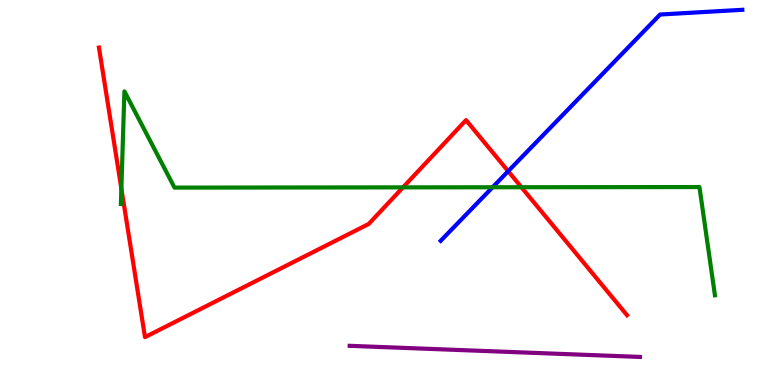[{'lines': ['blue', 'red'], 'intersections': [{'x': 6.56, 'y': 5.55}]}, {'lines': ['green', 'red'], 'intersections': [{'x': 1.57, 'y': 5.1}, {'x': 5.2, 'y': 5.13}, {'x': 6.73, 'y': 5.14}]}, {'lines': ['purple', 'red'], 'intersections': []}, {'lines': ['blue', 'green'], 'intersections': [{'x': 6.36, 'y': 5.14}]}, {'lines': ['blue', 'purple'], 'intersections': []}, {'lines': ['green', 'purple'], 'intersections': []}]